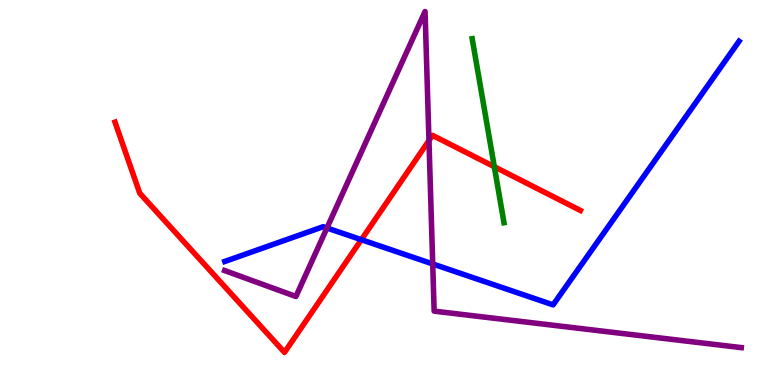[{'lines': ['blue', 'red'], 'intersections': [{'x': 4.66, 'y': 3.77}]}, {'lines': ['green', 'red'], 'intersections': [{'x': 6.38, 'y': 5.67}]}, {'lines': ['purple', 'red'], 'intersections': [{'x': 5.54, 'y': 6.35}]}, {'lines': ['blue', 'green'], 'intersections': []}, {'lines': ['blue', 'purple'], 'intersections': [{'x': 4.22, 'y': 4.08}, {'x': 5.58, 'y': 3.14}]}, {'lines': ['green', 'purple'], 'intersections': []}]